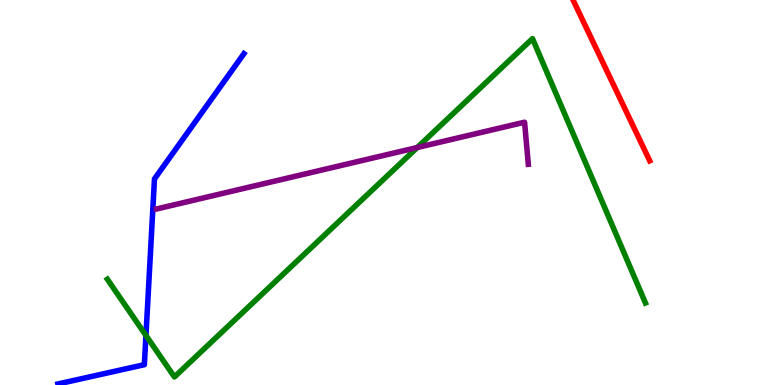[{'lines': ['blue', 'red'], 'intersections': []}, {'lines': ['green', 'red'], 'intersections': []}, {'lines': ['purple', 'red'], 'intersections': []}, {'lines': ['blue', 'green'], 'intersections': [{'x': 1.88, 'y': 1.29}]}, {'lines': ['blue', 'purple'], 'intersections': []}, {'lines': ['green', 'purple'], 'intersections': [{'x': 5.38, 'y': 6.17}]}]